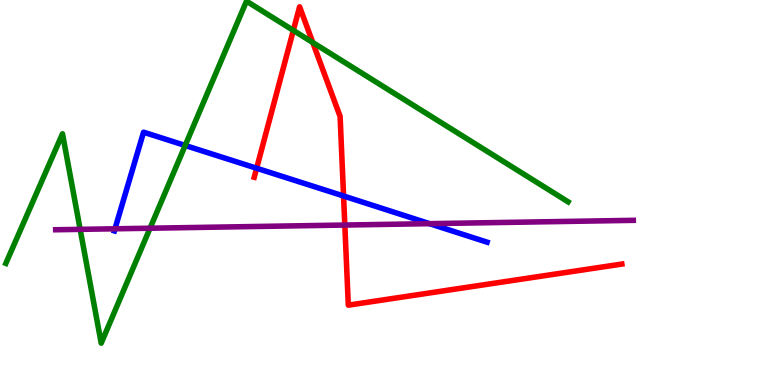[{'lines': ['blue', 'red'], 'intersections': [{'x': 3.31, 'y': 5.63}, {'x': 4.43, 'y': 4.91}]}, {'lines': ['green', 'red'], 'intersections': [{'x': 3.78, 'y': 9.21}, {'x': 4.04, 'y': 8.9}]}, {'lines': ['purple', 'red'], 'intersections': [{'x': 4.45, 'y': 4.15}]}, {'lines': ['blue', 'green'], 'intersections': [{'x': 2.39, 'y': 6.22}]}, {'lines': ['blue', 'purple'], 'intersections': [{'x': 1.48, 'y': 4.06}, {'x': 5.54, 'y': 4.19}]}, {'lines': ['green', 'purple'], 'intersections': [{'x': 1.03, 'y': 4.04}, {'x': 1.94, 'y': 4.07}]}]